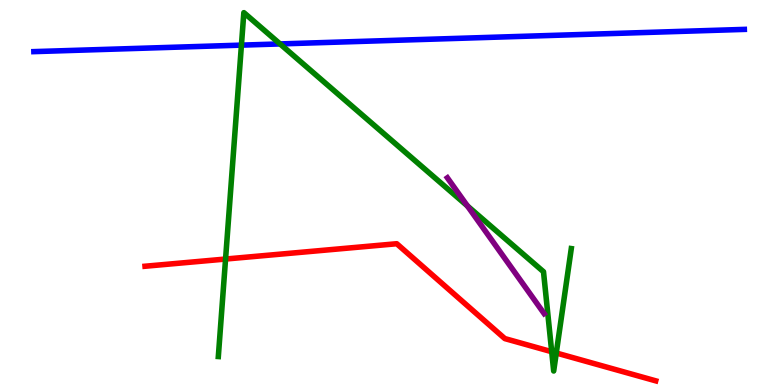[{'lines': ['blue', 'red'], 'intersections': []}, {'lines': ['green', 'red'], 'intersections': [{'x': 2.91, 'y': 3.27}, {'x': 7.12, 'y': 0.865}, {'x': 7.18, 'y': 0.831}]}, {'lines': ['purple', 'red'], 'intersections': []}, {'lines': ['blue', 'green'], 'intersections': [{'x': 3.12, 'y': 8.83}, {'x': 3.61, 'y': 8.86}]}, {'lines': ['blue', 'purple'], 'intersections': []}, {'lines': ['green', 'purple'], 'intersections': [{'x': 6.03, 'y': 4.65}]}]